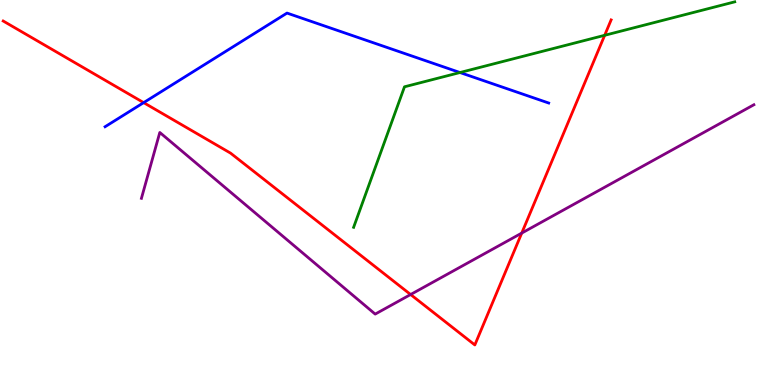[{'lines': ['blue', 'red'], 'intersections': [{'x': 1.85, 'y': 7.33}]}, {'lines': ['green', 'red'], 'intersections': [{'x': 7.8, 'y': 9.08}]}, {'lines': ['purple', 'red'], 'intersections': [{'x': 5.3, 'y': 2.35}, {'x': 6.73, 'y': 3.95}]}, {'lines': ['blue', 'green'], 'intersections': [{'x': 5.94, 'y': 8.12}]}, {'lines': ['blue', 'purple'], 'intersections': []}, {'lines': ['green', 'purple'], 'intersections': []}]